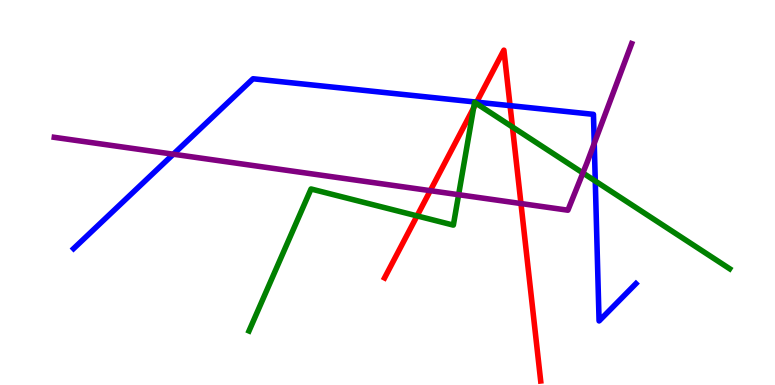[{'lines': ['blue', 'red'], 'intersections': [{'x': 6.15, 'y': 7.35}, {'x': 6.58, 'y': 7.26}]}, {'lines': ['green', 'red'], 'intersections': [{'x': 5.38, 'y': 4.39}, {'x': 6.11, 'y': 7.19}, {'x': 6.14, 'y': 7.32}, {'x': 6.61, 'y': 6.7}]}, {'lines': ['purple', 'red'], 'intersections': [{'x': 5.55, 'y': 5.05}, {'x': 6.72, 'y': 4.71}]}, {'lines': ['blue', 'green'], 'intersections': [{'x': 7.68, 'y': 5.3}]}, {'lines': ['blue', 'purple'], 'intersections': [{'x': 2.24, 'y': 5.99}, {'x': 7.67, 'y': 6.27}]}, {'lines': ['green', 'purple'], 'intersections': [{'x': 5.92, 'y': 4.94}, {'x': 7.52, 'y': 5.51}]}]